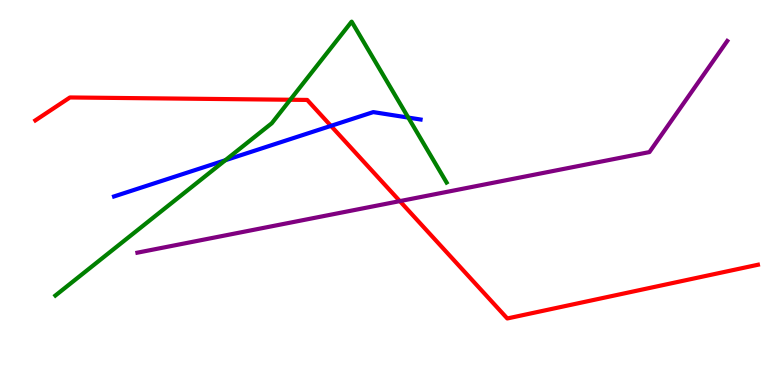[{'lines': ['blue', 'red'], 'intersections': [{'x': 4.27, 'y': 6.73}]}, {'lines': ['green', 'red'], 'intersections': [{'x': 3.74, 'y': 7.41}]}, {'lines': ['purple', 'red'], 'intersections': [{'x': 5.16, 'y': 4.78}]}, {'lines': ['blue', 'green'], 'intersections': [{'x': 2.91, 'y': 5.84}, {'x': 5.27, 'y': 6.95}]}, {'lines': ['blue', 'purple'], 'intersections': []}, {'lines': ['green', 'purple'], 'intersections': []}]